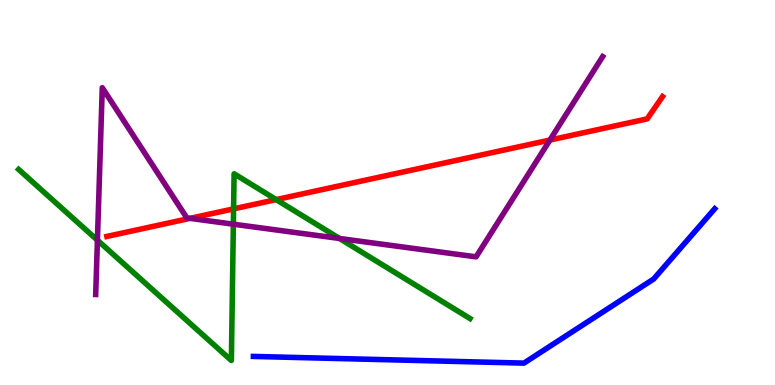[{'lines': ['blue', 'red'], 'intersections': []}, {'lines': ['green', 'red'], 'intersections': [{'x': 3.01, 'y': 4.57}, {'x': 3.56, 'y': 4.82}]}, {'lines': ['purple', 'red'], 'intersections': [{'x': 2.45, 'y': 4.33}, {'x': 7.1, 'y': 6.36}]}, {'lines': ['blue', 'green'], 'intersections': []}, {'lines': ['blue', 'purple'], 'intersections': []}, {'lines': ['green', 'purple'], 'intersections': [{'x': 1.26, 'y': 3.76}, {'x': 3.01, 'y': 4.18}, {'x': 4.38, 'y': 3.81}]}]